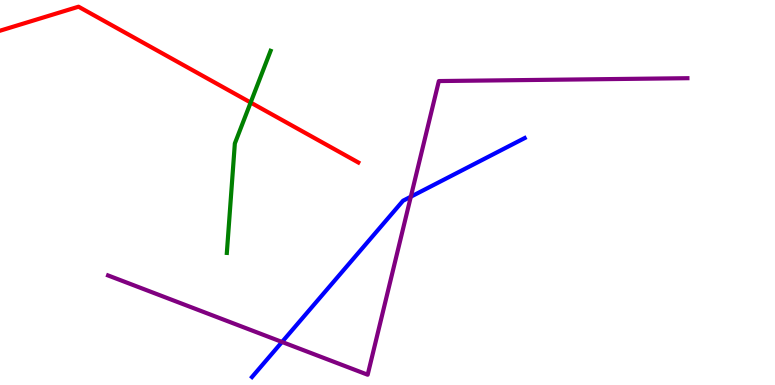[{'lines': ['blue', 'red'], 'intersections': []}, {'lines': ['green', 'red'], 'intersections': [{'x': 3.23, 'y': 7.34}]}, {'lines': ['purple', 'red'], 'intersections': []}, {'lines': ['blue', 'green'], 'intersections': []}, {'lines': ['blue', 'purple'], 'intersections': [{'x': 3.64, 'y': 1.12}, {'x': 5.3, 'y': 4.89}]}, {'lines': ['green', 'purple'], 'intersections': []}]